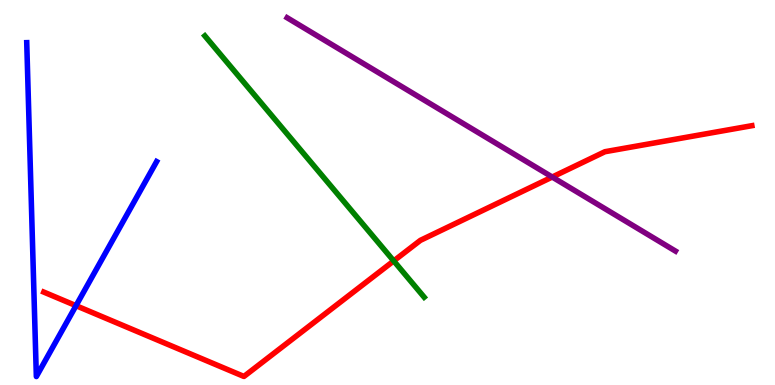[{'lines': ['blue', 'red'], 'intersections': [{'x': 0.981, 'y': 2.06}]}, {'lines': ['green', 'red'], 'intersections': [{'x': 5.08, 'y': 3.22}]}, {'lines': ['purple', 'red'], 'intersections': [{'x': 7.13, 'y': 5.4}]}, {'lines': ['blue', 'green'], 'intersections': []}, {'lines': ['blue', 'purple'], 'intersections': []}, {'lines': ['green', 'purple'], 'intersections': []}]